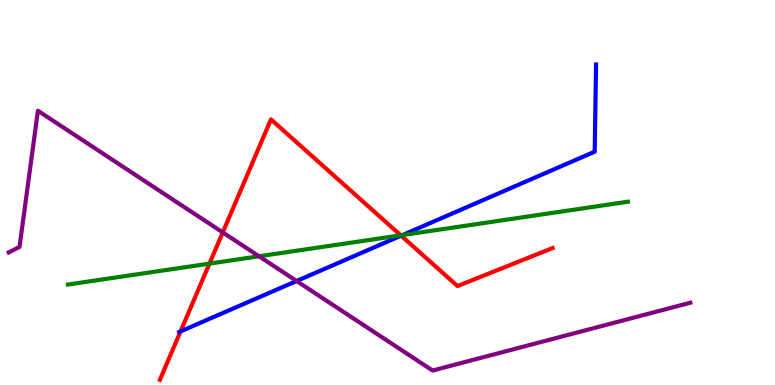[{'lines': ['blue', 'red'], 'intersections': [{'x': 2.33, 'y': 1.39}, {'x': 5.18, 'y': 3.88}]}, {'lines': ['green', 'red'], 'intersections': [{'x': 2.7, 'y': 3.15}, {'x': 5.17, 'y': 3.89}]}, {'lines': ['purple', 'red'], 'intersections': [{'x': 2.87, 'y': 3.96}]}, {'lines': ['blue', 'green'], 'intersections': [{'x': 5.19, 'y': 3.89}]}, {'lines': ['blue', 'purple'], 'intersections': [{'x': 3.83, 'y': 2.7}]}, {'lines': ['green', 'purple'], 'intersections': [{'x': 3.34, 'y': 3.34}]}]